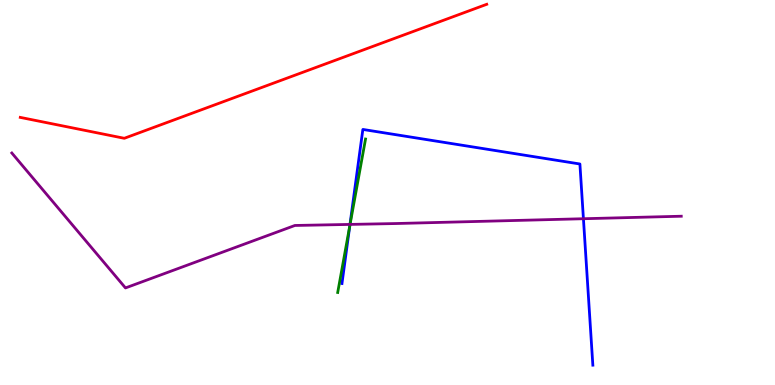[{'lines': ['blue', 'red'], 'intersections': []}, {'lines': ['green', 'red'], 'intersections': []}, {'lines': ['purple', 'red'], 'intersections': []}, {'lines': ['blue', 'green'], 'intersections': [{'x': 4.51, 'y': 4.13}]}, {'lines': ['blue', 'purple'], 'intersections': [{'x': 4.52, 'y': 4.17}, {'x': 7.53, 'y': 4.32}]}, {'lines': ['green', 'purple'], 'intersections': [{'x': 4.52, 'y': 4.17}]}]